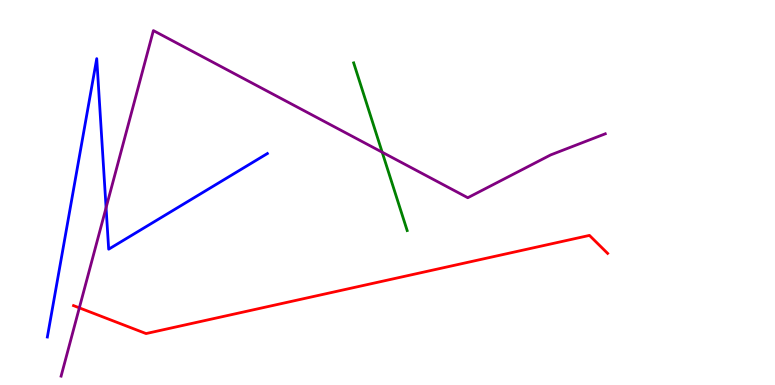[{'lines': ['blue', 'red'], 'intersections': []}, {'lines': ['green', 'red'], 'intersections': []}, {'lines': ['purple', 'red'], 'intersections': [{'x': 1.02, 'y': 2.0}]}, {'lines': ['blue', 'green'], 'intersections': []}, {'lines': ['blue', 'purple'], 'intersections': [{'x': 1.37, 'y': 4.6}]}, {'lines': ['green', 'purple'], 'intersections': [{'x': 4.93, 'y': 6.05}]}]